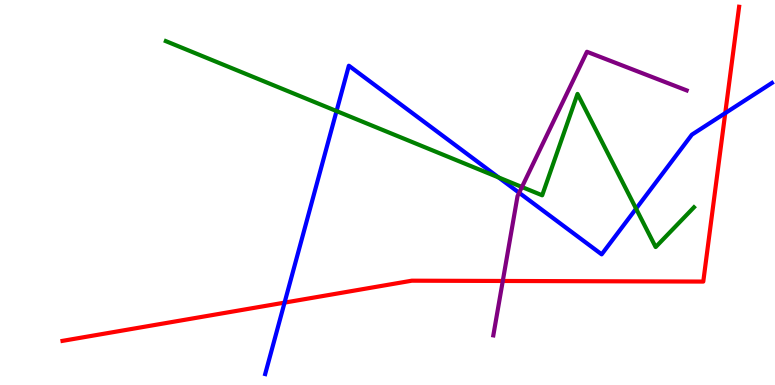[{'lines': ['blue', 'red'], 'intersections': [{'x': 3.67, 'y': 2.14}, {'x': 9.36, 'y': 7.06}]}, {'lines': ['green', 'red'], 'intersections': []}, {'lines': ['purple', 'red'], 'intersections': [{'x': 6.49, 'y': 2.7}]}, {'lines': ['blue', 'green'], 'intersections': [{'x': 4.34, 'y': 7.12}, {'x': 6.43, 'y': 5.39}, {'x': 8.21, 'y': 4.58}]}, {'lines': ['blue', 'purple'], 'intersections': [{'x': 6.7, 'y': 4.99}]}, {'lines': ['green', 'purple'], 'intersections': [{'x': 6.73, 'y': 5.14}]}]